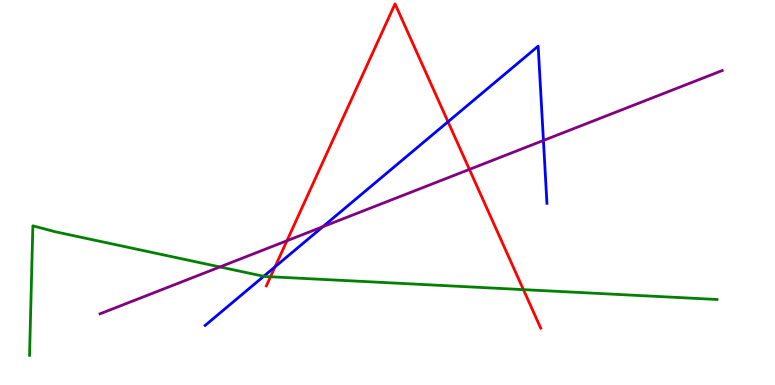[{'lines': ['blue', 'red'], 'intersections': [{'x': 3.55, 'y': 3.07}, {'x': 5.78, 'y': 6.84}]}, {'lines': ['green', 'red'], 'intersections': [{'x': 3.49, 'y': 2.81}, {'x': 6.75, 'y': 2.48}]}, {'lines': ['purple', 'red'], 'intersections': [{'x': 3.7, 'y': 3.75}, {'x': 6.06, 'y': 5.6}]}, {'lines': ['blue', 'green'], 'intersections': [{'x': 3.4, 'y': 2.82}]}, {'lines': ['blue', 'purple'], 'intersections': [{'x': 4.17, 'y': 4.11}, {'x': 7.01, 'y': 6.35}]}, {'lines': ['green', 'purple'], 'intersections': [{'x': 2.84, 'y': 3.07}]}]